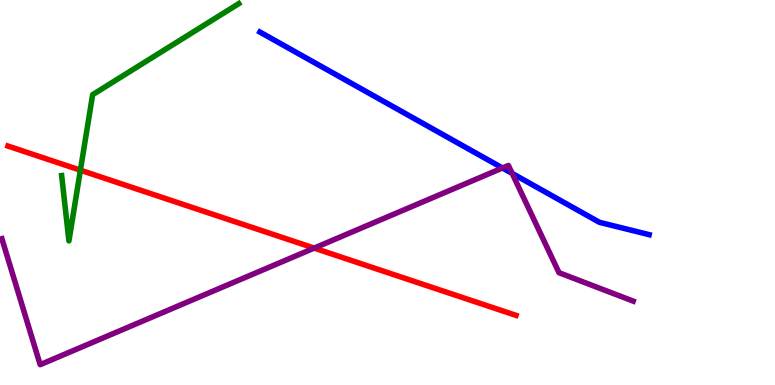[{'lines': ['blue', 'red'], 'intersections': []}, {'lines': ['green', 'red'], 'intersections': [{'x': 1.04, 'y': 5.58}]}, {'lines': ['purple', 'red'], 'intersections': [{'x': 4.05, 'y': 3.56}]}, {'lines': ['blue', 'green'], 'intersections': []}, {'lines': ['blue', 'purple'], 'intersections': [{'x': 6.48, 'y': 5.64}, {'x': 6.61, 'y': 5.5}]}, {'lines': ['green', 'purple'], 'intersections': []}]